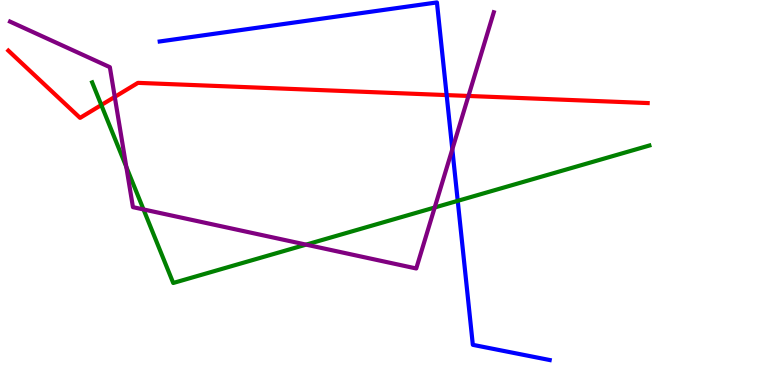[{'lines': ['blue', 'red'], 'intersections': [{'x': 5.76, 'y': 7.53}]}, {'lines': ['green', 'red'], 'intersections': [{'x': 1.31, 'y': 7.27}]}, {'lines': ['purple', 'red'], 'intersections': [{'x': 1.48, 'y': 7.48}, {'x': 6.04, 'y': 7.51}]}, {'lines': ['blue', 'green'], 'intersections': [{'x': 5.91, 'y': 4.78}]}, {'lines': ['blue', 'purple'], 'intersections': [{'x': 5.84, 'y': 6.12}]}, {'lines': ['green', 'purple'], 'intersections': [{'x': 1.63, 'y': 5.67}, {'x': 1.85, 'y': 4.56}, {'x': 3.95, 'y': 3.65}, {'x': 5.61, 'y': 4.61}]}]